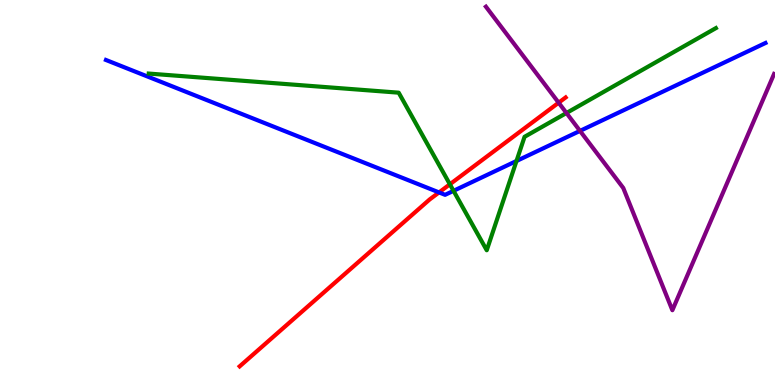[{'lines': ['blue', 'red'], 'intersections': [{'x': 5.66, 'y': 5.0}]}, {'lines': ['green', 'red'], 'intersections': [{'x': 5.8, 'y': 5.21}]}, {'lines': ['purple', 'red'], 'intersections': [{'x': 7.21, 'y': 7.33}]}, {'lines': ['blue', 'green'], 'intersections': [{'x': 5.85, 'y': 5.04}, {'x': 6.66, 'y': 5.82}]}, {'lines': ['blue', 'purple'], 'intersections': [{'x': 7.48, 'y': 6.6}]}, {'lines': ['green', 'purple'], 'intersections': [{'x': 7.31, 'y': 7.06}]}]